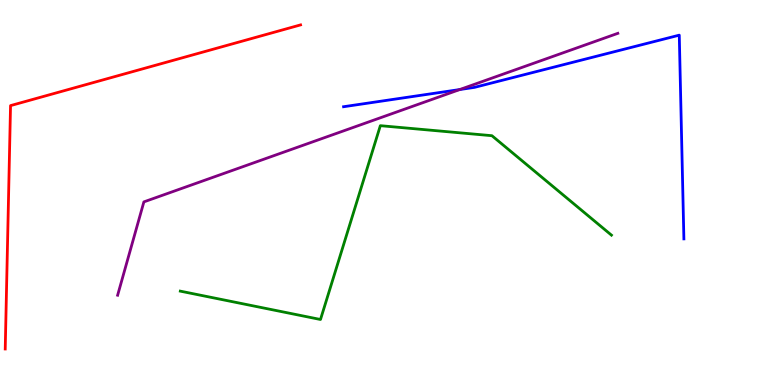[{'lines': ['blue', 'red'], 'intersections': []}, {'lines': ['green', 'red'], 'intersections': []}, {'lines': ['purple', 'red'], 'intersections': []}, {'lines': ['blue', 'green'], 'intersections': []}, {'lines': ['blue', 'purple'], 'intersections': [{'x': 5.93, 'y': 7.67}]}, {'lines': ['green', 'purple'], 'intersections': []}]